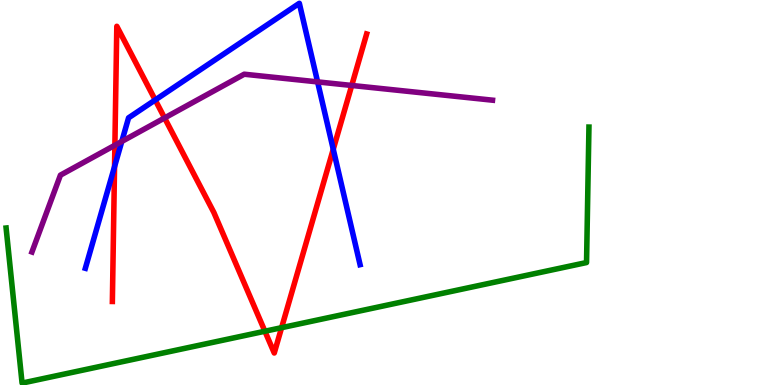[{'lines': ['blue', 'red'], 'intersections': [{'x': 1.48, 'y': 5.67}, {'x': 2.0, 'y': 7.4}, {'x': 4.3, 'y': 6.12}]}, {'lines': ['green', 'red'], 'intersections': [{'x': 3.42, 'y': 1.4}, {'x': 3.63, 'y': 1.49}]}, {'lines': ['purple', 'red'], 'intersections': [{'x': 1.48, 'y': 6.23}, {'x': 2.12, 'y': 6.94}, {'x': 4.54, 'y': 7.78}]}, {'lines': ['blue', 'green'], 'intersections': []}, {'lines': ['blue', 'purple'], 'intersections': [{'x': 1.57, 'y': 6.33}, {'x': 4.1, 'y': 7.87}]}, {'lines': ['green', 'purple'], 'intersections': []}]